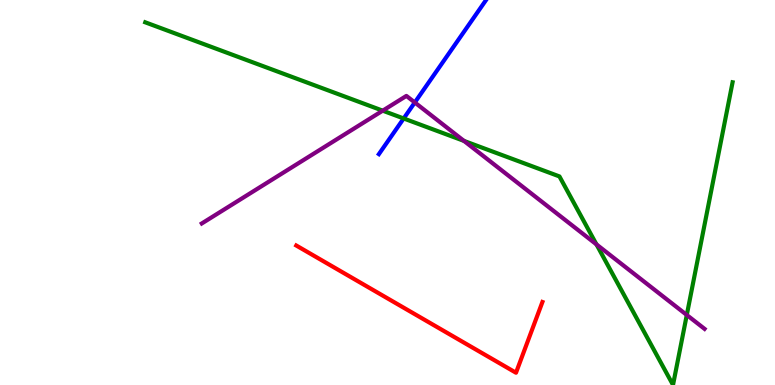[{'lines': ['blue', 'red'], 'intersections': []}, {'lines': ['green', 'red'], 'intersections': []}, {'lines': ['purple', 'red'], 'intersections': []}, {'lines': ['blue', 'green'], 'intersections': [{'x': 5.21, 'y': 6.92}]}, {'lines': ['blue', 'purple'], 'intersections': [{'x': 5.35, 'y': 7.34}]}, {'lines': ['green', 'purple'], 'intersections': [{'x': 4.94, 'y': 7.13}, {'x': 5.99, 'y': 6.34}, {'x': 7.7, 'y': 3.65}, {'x': 8.86, 'y': 1.82}]}]